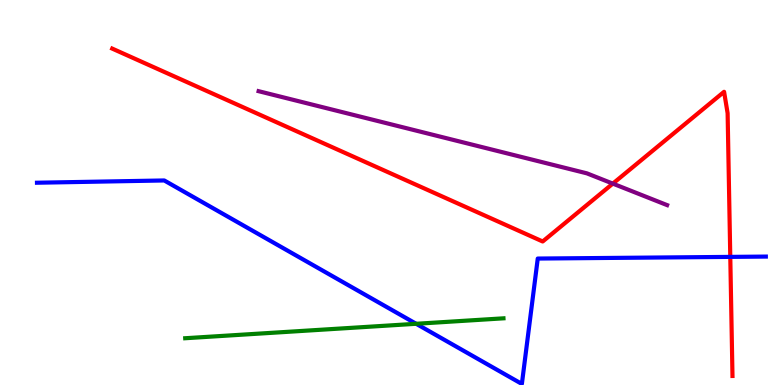[{'lines': ['blue', 'red'], 'intersections': [{'x': 9.42, 'y': 3.33}]}, {'lines': ['green', 'red'], 'intersections': []}, {'lines': ['purple', 'red'], 'intersections': [{'x': 7.91, 'y': 5.23}]}, {'lines': ['blue', 'green'], 'intersections': [{'x': 5.37, 'y': 1.59}]}, {'lines': ['blue', 'purple'], 'intersections': []}, {'lines': ['green', 'purple'], 'intersections': []}]